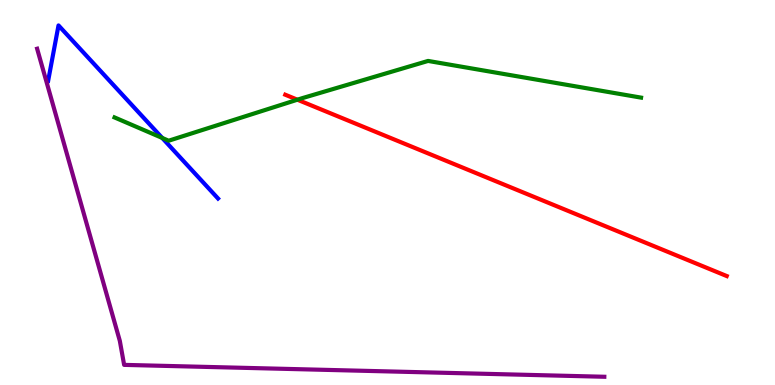[{'lines': ['blue', 'red'], 'intersections': []}, {'lines': ['green', 'red'], 'intersections': [{'x': 3.84, 'y': 7.41}]}, {'lines': ['purple', 'red'], 'intersections': []}, {'lines': ['blue', 'green'], 'intersections': [{'x': 2.09, 'y': 6.42}]}, {'lines': ['blue', 'purple'], 'intersections': []}, {'lines': ['green', 'purple'], 'intersections': []}]